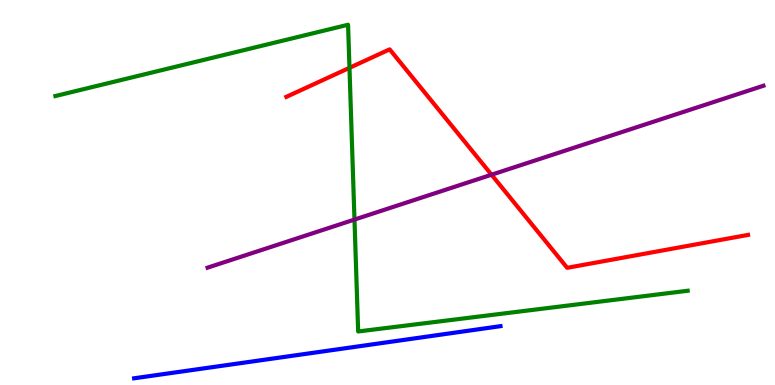[{'lines': ['blue', 'red'], 'intersections': []}, {'lines': ['green', 'red'], 'intersections': [{'x': 4.51, 'y': 8.24}]}, {'lines': ['purple', 'red'], 'intersections': [{'x': 6.34, 'y': 5.46}]}, {'lines': ['blue', 'green'], 'intersections': []}, {'lines': ['blue', 'purple'], 'intersections': []}, {'lines': ['green', 'purple'], 'intersections': [{'x': 4.57, 'y': 4.3}]}]